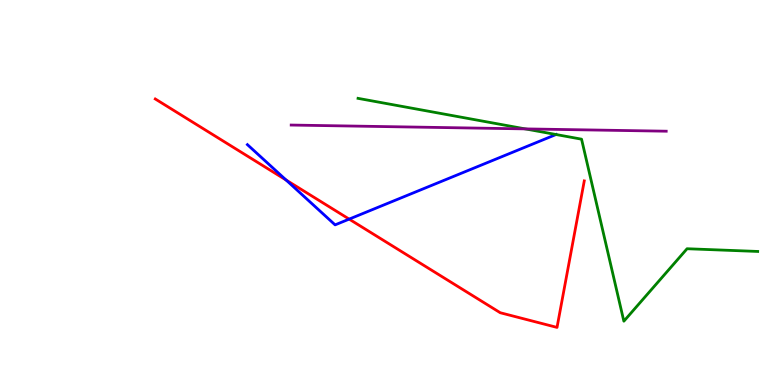[{'lines': ['blue', 'red'], 'intersections': [{'x': 3.69, 'y': 5.32}, {'x': 4.51, 'y': 4.31}]}, {'lines': ['green', 'red'], 'intersections': []}, {'lines': ['purple', 'red'], 'intersections': []}, {'lines': ['blue', 'green'], 'intersections': [{'x': 7.17, 'y': 6.51}]}, {'lines': ['blue', 'purple'], 'intersections': []}, {'lines': ['green', 'purple'], 'intersections': [{'x': 6.78, 'y': 6.65}]}]